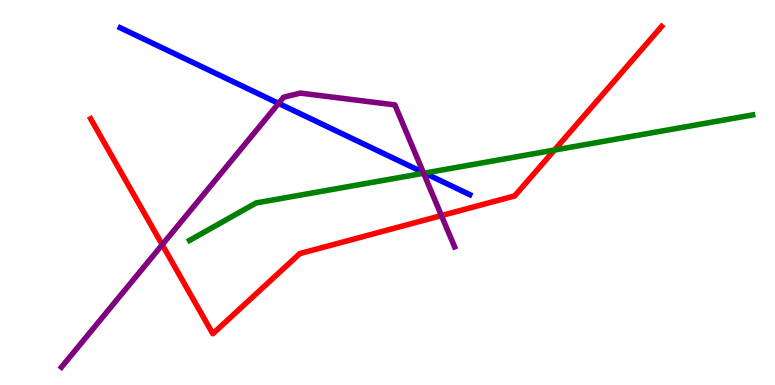[{'lines': ['blue', 'red'], 'intersections': []}, {'lines': ['green', 'red'], 'intersections': [{'x': 7.15, 'y': 6.1}]}, {'lines': ['purple', 'red'], 'intersections': [{'x': 2.09, 'y': 3.64}, {'x': 5.7, 'y': 4.4}]}, {'lines': ['blue', 'green'], 'intersections': [{'x': 5.48, 'y': 5.5}]}, {'lines': ['blue', 'purple'], 'intersections': [{'x': 3.59, 'y': 7.31}, {'x': 5.46, 'y': 5.52}]}, {'lines': ['green', 'purple'], 'intersections': [{'x': 5.47, 'y': 5.5}]}]